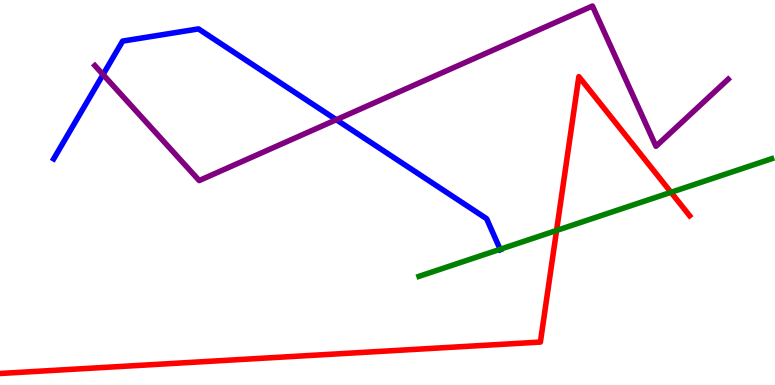[{'lines': ['blue', 'red'], 'intersections': []}, {'lines': ['green', 'red'], 'intersections': [{'x': 7.18, 'y': 4.01}, {'x': 8.66, 'y': 5.0}]}, {'lines': ['purple', 'red'], 'intersections': []}, {'lines': ['blue', 'green'], 'intersections': [{'x': 6.45, 'y': 3.53}]}, {'lines': ['blue', 'purple'], 'intersections': [{'x': 1.33, 'y': 8.06}, {'x': 4.34, 'y': 6.89}]}, {'lines': ['green', 'purple'], 'intersections': []}]